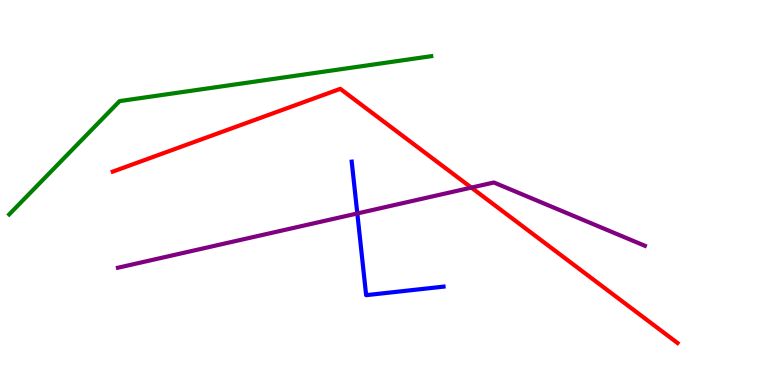[{'lines': ['blue', 'red'], 'intersections': []}, {'lines': ['green', 'red'], 'intersections': []}, {'lines': ['purple', 'red'], 'intersections': [{'x': 6.08, 'y': 5.13}]}, {'lines': ['blue', 'green'], 'intersections': []}, {'lines': ['blue', 'purple'], 'intersections': [{'x': 4.61, 'y': 4.46}]}, {'lines': ['green', 'purple'], 'intersections': []}]